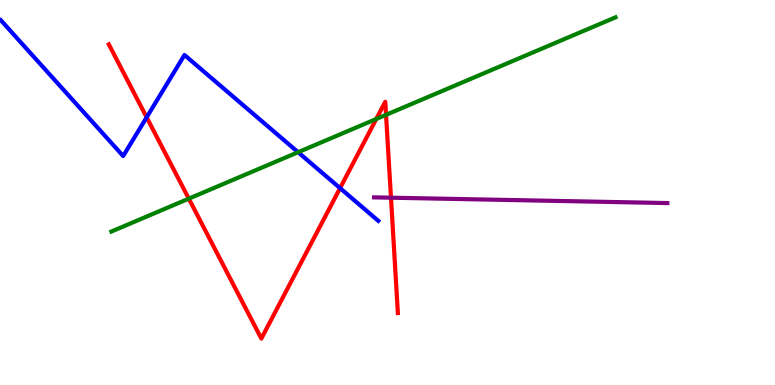[{'lines': ['blue', 'red'], 'intersections': [{'x': 1.89, 'y': 6.95}, {'x': 4.39, 'y': 5.11}]}, {'lines': ['green', 'red'], 'intersections': [{'x': 2.44, 'y': 4.84}, {'x': 4.85, 'y': 6.91}, {'x': 4.98, 'y': 7.02}]}, {'lines': ['purple', 'red'], 'intersections': [{'x': 5.04, 'y': 4.86}]}, {'lines': ['blue', 'green'], 'intersections': [{'x': 3.85, 'y': 6.05}]}, {'lines': ['blue', 'purple'], 'intersections': []}, {'lines': ['green', 'purple'], 'intersections': []}]